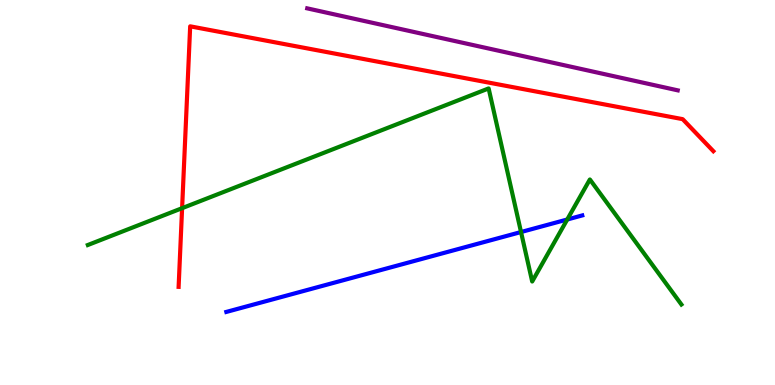[{'lines': ['blue', 'red'], 'intersections': []}, {'lines': ['green', 'red'], 'intersections': [{'x': 2.35, 'y': 4.59}]}, {'lines': ['purple', 'red'], 'intersections': []}, {'lines': ['blue', 'green'], 'intersections': [{'x': 6.72, 'y': 3.97}, {'x': 7.32, 'y': 4.3}]}, {'lines': ['blue', 'purple'], 'intersections': []}, {'lines': ['green', 'purple'], 'intersections': []}]